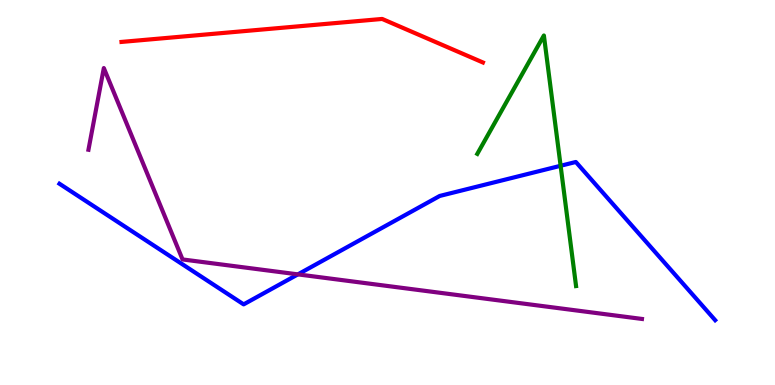[{'lines': ['blue', 'red'], 'intersections': []}, {'lines': ['green', 'red'], 'intersections': []}, {'lines': ['purple', 'red'], 'intersections': []}, {'lines': ['blue', 'green'], 'intersections': [{'x': 7.23, 'y': 5.69}]}, {'lines': ['blue', 'purple'], 'intersections': [{'x': 3.84, 'y': 2.87}]}, {'lines': ['green', 'purple'], 'intersections': []}]